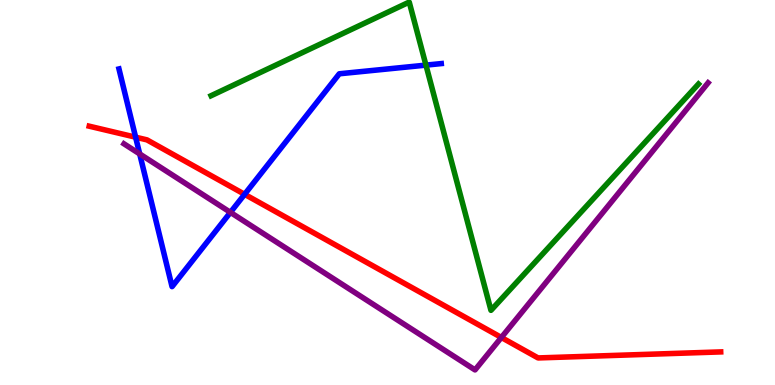[{'lines': ['blue', 'red'], 'intersections': [{'x': 1.75, 'y': 6.44}, {'x': 3.16, 'y': 4.95}]}, {'lines': ['green', 'red'], 'intersections': []}, {'lines': ['purple', 'red'], 'intersections': [{'x': 6.47, 'y': 1.23}]}, {'lines': ['blue', 'green'], 'intersections': [{'x': 5.5, 'y': 8.31}]}, {'lines': ['blue', 'purple'], 'intersections': [{'x': 1.8, 'y': 6.0}, {'x': 2.97, 'y': 4.48}]}, {'lines': ['green', 'purple'], 'intersections': []}]